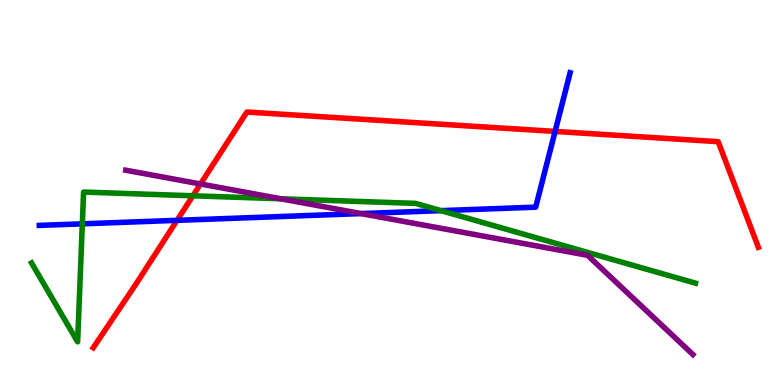[{'lines': ['blue', 'red'], 'intersections': [{'x': 2.28, 'y': 4.28}, {'x': 7.16, 'y': 6.59}]}, {'lines': ['green', 'red'], 'intersections': [{'x': 2.49, 'y': 4.91}]}, {'lines': ['purple', 'red'], 'intersections': [{'x': 2.59, 'y': 5.22}]}, {'lines': ['blue', 'green'], 'intersections': [{'x': 1.06, 'y': 4.19}, {'x': 5.69, 'y': 4.53}]}, {'lines': ['blue', 'purple'], 'intersections': [{'x': 4.66, 'y': 4.45}]}, {'lines': ['green', 'purple'], 'intersections': [{'x': 3.62, 'y': 4.84}]}]